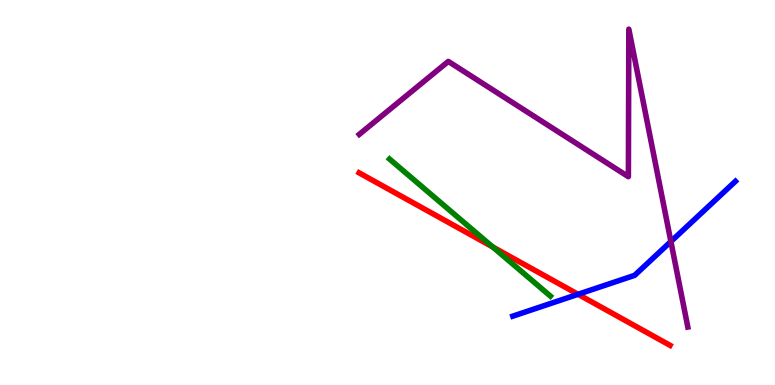[{'lines': ['blue', 'red'], 'intersections': [{'x': 7.46, 'y': 2.36}]}, {'lines': ['green', 'red'], 'intersections': [{'x': 6.36, 'y': 3.59}]}, {'lines': ['purple', 'red'], 'intersections': []}, {'lines': ['blue', 'green'], 'intersections': []}, {'lines': ['blue', 'purple'], 'intersections': [{'x': 8.66, 'y': 3.73}]}, {'lines': ['green', 'purple'], 'intersections': []}]